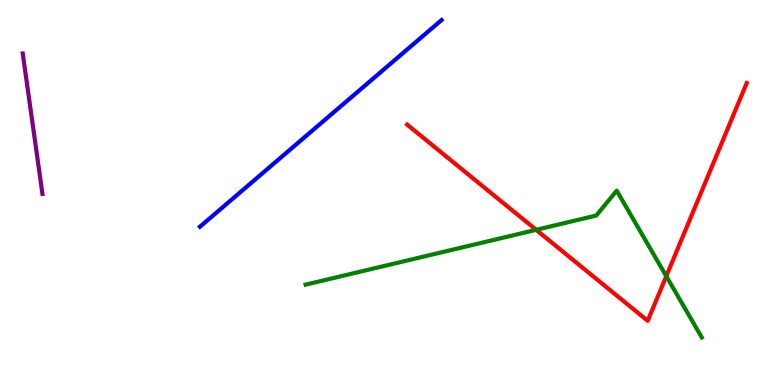[{'lines': ['blue', 'red'], 'intersections': []}, {'lines': ['green', 'red'], 'intersections': [{'x': 6.92, 'y': 4.03}, {'x': 8.6, 'y': 2.83}]}, {'lines': ['purple', 'red'], 'intersections': []}, {'lines': ['blue', 'green'], 'intersections': []}, {'lines': ['blue', 'purple'], 'intersections': []}, {'lines': ['green', 'purple'], 'intersections': []}]